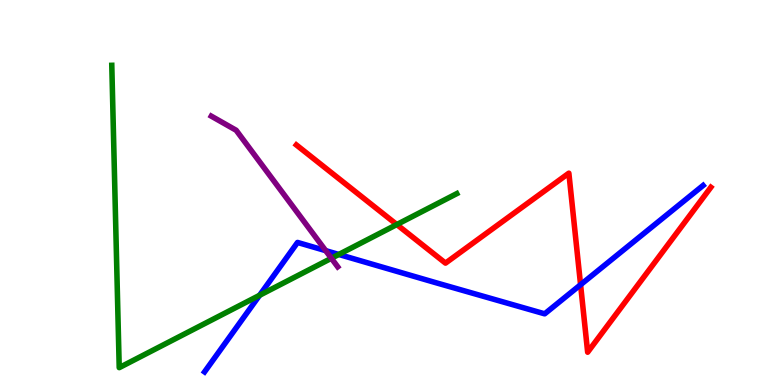[{'lines': ['blue', 'red'], 'intersections': [{'x': 7.49, 'y': 2.6}]}, {'lines': ['green', 'red'], 'intersections': [{'x': 5.12, 'y': 4.17}]}, {'lines': ['purple', 'red'], 'intersections': []}, {'lines': ['blue', 'green'], 'intersections': [{'x': 3.35, 'y': 2.33}, {'x': 4.37, 'y': 3.39}]}, {'lines': ['blue', 'purple'], 'intersections': [{'x': 4.2, 'y': 3.49}]}, {'lines': ['green', 'purple'], 'intersections': [{'x': 4.28, 'y': 3.29}]}]